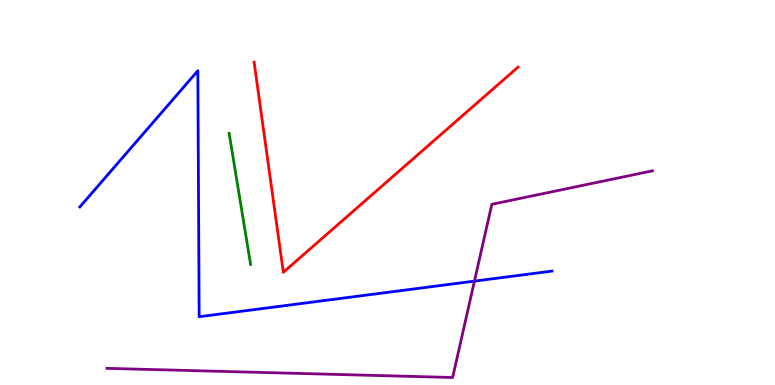[{'lines': ['blue', 'red'], 'intersections': []}, {'lines': ['green', 'red'], 'intersections': []}, {'lines': ['purple', 'red'], 'intersections': []}, {'lines': ['blue', 'green'], 'intersections': []}, {'lines': ['blue', 'purple'], 'intersections': [{'x': 6.12, 'y': 2.7}]}, {'lines': ['green', 'purple'], 'intersections': []}]